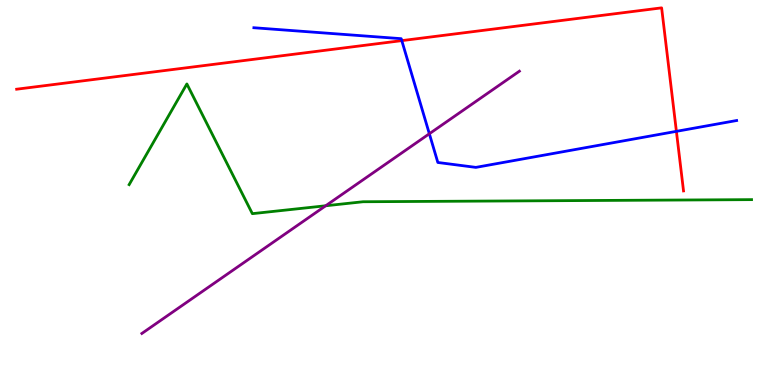[{'lines': ['blue', 'red'], 'intersections': [{'x': 5.18, 'y': 8.94}, {'x': 8.73, 'y': 6.59}]}, {'lines': ['green', 'red'], 'intersections': []}, {'lines': ['purple', 'red'], 'intersections': []}, {'lines': ['blue', 'green'], 'intersections': []}, {'lines': ['blue', 'purple'], 'intersections': [{'x': 5.54, 'y': 6.53}]}, {'lines': ['green', 'purple'], 'intersections': [{'x': 4.2, 'y': 4.66}]}]